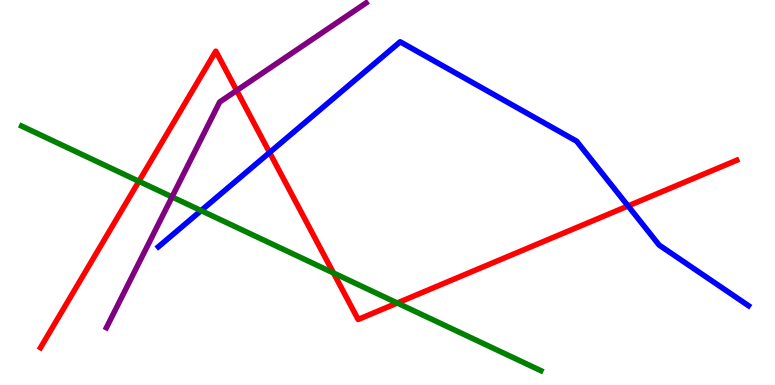[{'lines': ['blue', 'red'], 'intersections': [{'x': 3.48, 'y': 6.04}, {'x': 8.1, 'y': 4.65}]}, {'lines': ['green', 'red'], 'intersections': [{'x': 1.79, 'y': 5.29}, {'x': 4.3, 'y': 2.91}, {'x': 5.13, 'y': 2.13}]}, {'lines': ['purple', 'red'], 'intersections': [{'x': 3.05, 'y': 7.65}]}, {'lines': ['blue', 'green'], 'intersections': [{'x': 2.59, 'y': 4.53}]}, {'lines': ['blue', 'purple'], 'intersections': []}, {'lines': ['green', 'purple'], 'intersections': [{'x': 2.22, 'y': 4.89}]}]